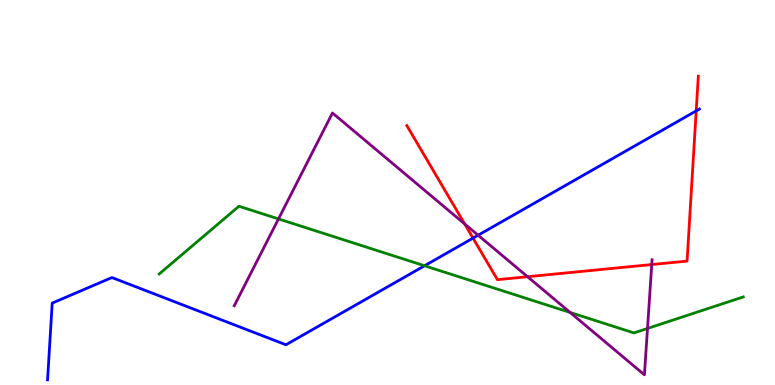[{'lines': ['blue', 'red'], 'intersections': [{'x': 6.1, 'y': 3.81}, {'x': 8.98, 'y': 7.12}]}, {'lines': ['green', 'red'], 'intersections': []}, {'lines': ['purple', 'red'], 'intersections': [{'x': 6.0, 'y': 4.18}, {'x': 6.81, 'y': 2.81}, {'x': 8.41, 'y': 3.13}]}, {'lines': ['blue', 'green'], 'intersections': [{'x': 5.48, 'y': 3.1}]}, {'lines': ['blue', 'purple'], 'intersections': [{'x': 6.17, 'y': 3.89}]}, {'lines': ['green', 'purple'], 'intersections': [{'x': 3.59, 'y': 4.31}, {'x': 7.36, 'y': 1.88}, {'x': 8.35, 'y': 1.47}]}]